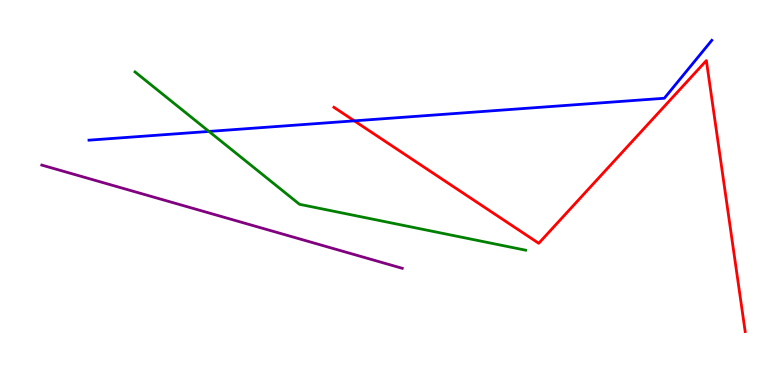[{'lines': ['blue', 'red'], 'intersections': [{'x': 4.57, 'y': 6.86}]}, {'lines': ['green', 'red'], 'intersections': []}, {'lines': ['purple', 'red'], 'intersections': []}, {'lines': ['blue', 'green'], 'intersections': [{'x': 2.7, 'y': 6.59}]}, {'lines': ['blue', 'purple'], 'intersections': []}, {'lines': ['green', 'purple'], 'intersections': []}]